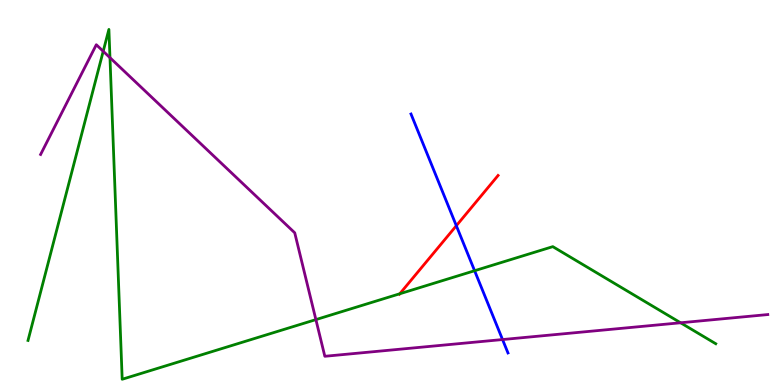[{'lines': ['blue', 'red'], 'intersections': [{'x': 5.89, 'y': 4.14}]}, {'lines': ['green', 'red'], 'intersections': [{'x': 5.16, 'y': 2.37}]}, {'lines': ['purple', 'red'], 'intersections': []}, {'lines': ['blue', 'green'], 'intersections': [{'x': 6.12, 'y': 2.97}]}, {'lines': ['blue', 'purple'], 'intersections': [{'x': 6.48, 'y': 1.18}]}, {'lines': ['green', 'purple'], 'intersections': [{'x': 1.33, 'y': 8.67}, {'x': 1.42, 'y': 8.5}, {'x': 4.08, 'y': 1.7}, {'x': 8.78, 'y': 1.62}]}]